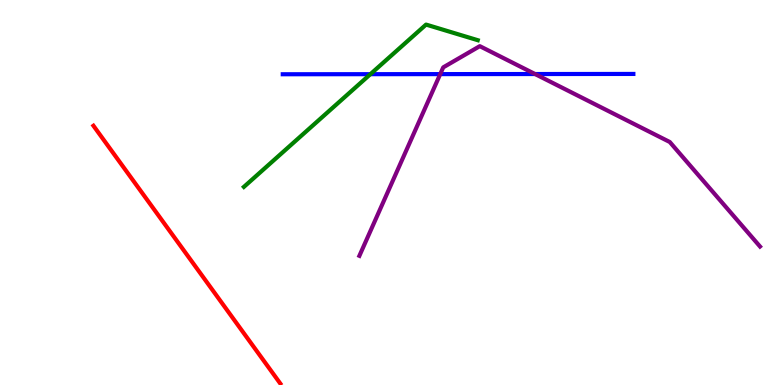[{'lines': ['blue', 'red'], 'intersections': []}, {'lines': ['green', 'red'], 'intersections': []}, {'lines': ['purple', 'red'], 'intersections': []}, {'lines': ['blue', 'green'], 'intersections': [{'x': 4.78, 'y': 8.07}]}, {'lines': ['blue', 'purple'], 'intersections': [{'x': 5.68, 'y': 8.07}, {'x': 6.9, 'y': 8.08}]}, {'lines': ['green', 'purple'], 'intersections': []}]